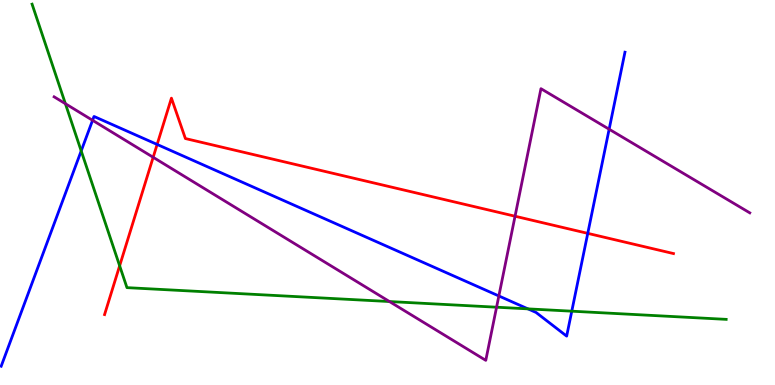[{'lines': ['blue', 'red'], 'intersections': [{'x': 2.03, 'y': 6.25}, {'x': 7.58, 'y': 3.94}]}, {'lines': ['green', 'red'], 'intersections': [{'x': 1.54, 'y': 3.1}]}, {'lines': ['purple', 'red'], 'intersections': [{'x': 1.98, 'y': 5.91}, {'x': 6.65, 'y': 4.38}]}, {'lines': ['blue', 'green'], 'intersections': [{'x': 1.05, 'y': 6.08}, {'x': 6.81, 'y': 1.98}, {'x': 7.38, 'y': 1.92}]}, {'lines': ['blue', 'purple'], 'intersections': [{'x': 1.19, 'y': 6.88}, {'x': 6.44, 'y': 2.31}, {'x': 7.86, 'y': 6.64}]}, {'lines': ['green', 'purple'], 'intersections': [{'x': 0.844, 'y': 7.31}, {'x': 5.03, 'y': 2.17}, {'x': 6.41, 'y': 2.02}]}]